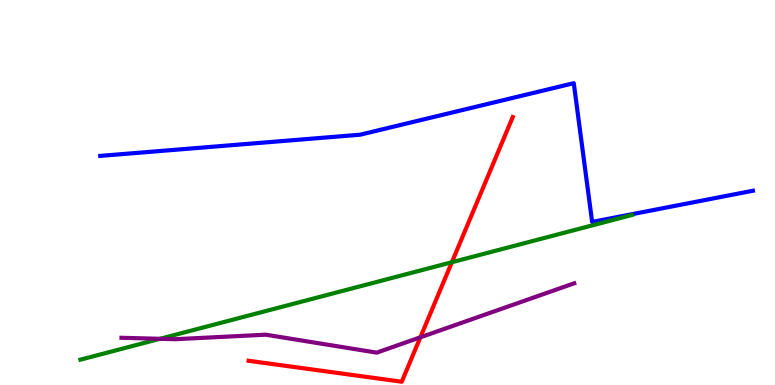[{'lines': ['blue', 'red'], 'intersections': []}, {'lines': ['green', 'red'], 'intersections': [{'x': 5.83, 'y': 3.19}]}, {'lines': ['purple', 'red'], 'intersections': [{'x': 5.42, 'y': 1.24}]}, {'lines': ['blue', 'green'], 'intersections': []}, {'lines': ['blue', 'purple'], 'intersections': []}, {'lines': ['green', 'purple'], 'intersections': [{'x': 2.06, 'y': 1.2}]}]